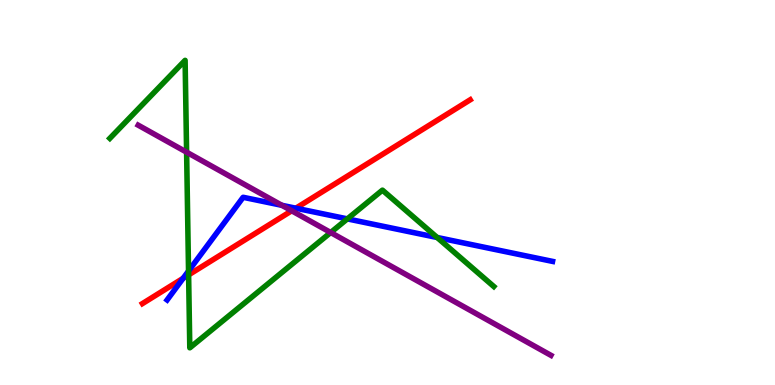[{'lines': ['blue', 'red'], 'intersections': [{'x': 2.36, 'y': 2.77}, {'x': 3.82, 'y': 4.59}]}, {'lines': ['green', 'red'], 'intersections': [{'x': 2.43, 'y': 2.86}]}, {'lines': ['purple', 'red'], 'intersections': [{'x': 3.76, 'y': 4.53}]}, {'lines': ['blue', 'green'], 'intersections': [{'x': 2.43, 'y': 2.96}, {'x': 4.48, 'y': 4.31}, {'x': 5.64, 'y': 3.83}]}, {'lines': ['blue', 'purple'], 'intersections': [{'x': 3.64, 'y': 4.67}]}, {'lines': ['green', 'purple'], 'intersections': [{'x': 2.41, 'y': 6.05}, {'x': 4.27, 'y': 3.96}]}]